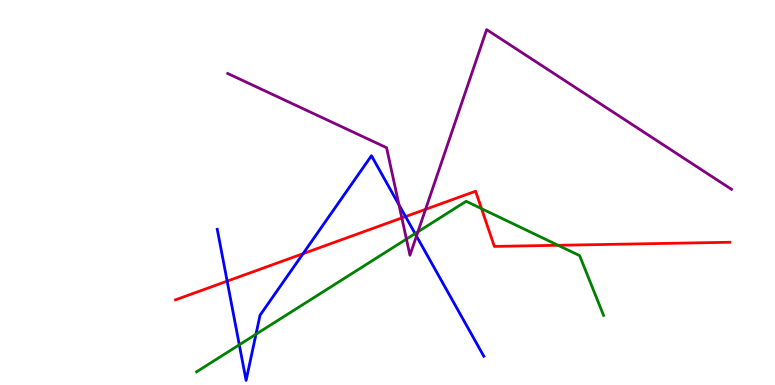[{'lines': ['blue', 'red'], 'intersections': [{'x': 2.93, 'y': 2.7}, {'x': 3.91, 'y': 3.41}, {'x': 5.23, 'y': 4.37}]}, {'lines': ['green', 'red'], 'intersections': [{'x': 6.21, 'y': 4.58}, {'x': 7.2, 'y': 3.63}]}, {'lines': ['purple', 'red'], 'intersections': [{'x': 5.18, 'y': 4.34}, {'x': 5.49, 'y': 4.56}]}, {'lines': ['blue', 'green'], 'intersections': [{'x': 3.09, 'y': 1.04}, {'x': 3.3, 'y': 1.32}, {'x': 5.36, 'y': 3.93}]}, {'lines': ['blue', 'purple'], 'intersections': [{'x': 5.15, 'y': 4.68}, {'x': 5.37, 'y': 3.87}]}, {'lines': ['green', 'purple'], 'intersections': [{'x': 5.24, 'y': 3.79}, {'x': 5.39, 'y': 3.98}]}]